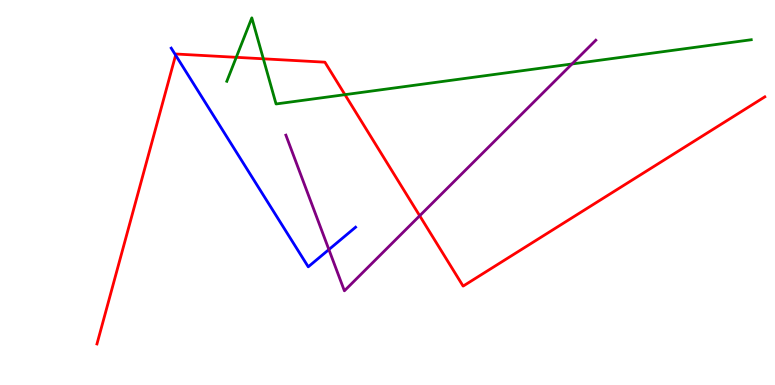[{'lines': ['blue', 'red'], 'intersections': [{'x': 2.27, 'y': 8.57}]}, {'lines': ['green', 'red'], 'intersections': [{'x': 3.05, 'y': 8.51}, {'x': 3.4, 'y': 8.47}, {'x': 4.45, 'y': 7.54}]}, {'lines': ['purple', 'red'], 'intersections': [{'x': 5.42, 'y': 4.4}]}, {'lines': ['blue', 'green'], 'intersections': []}, {'lines': ['blue', 'purple'], 'intersections': [{'x': 4.24, 'y': 3.52}]}, {'lines': ['green', 'purple'], 'intersections': [{'x': 7.38, 'y': 8.34}]}]